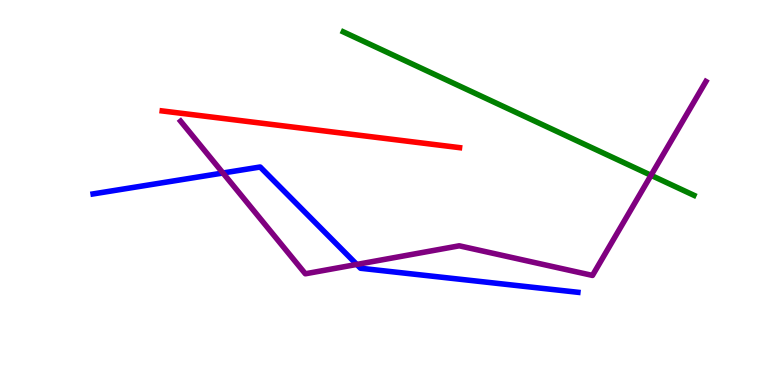[{'lines': ['blue', 'red'], 'intersections': []}, {'lines': ['green', 'red'], 'intersections': []}, {'lines': ['purple', 'red'], 'intersections': []}, {'lines': ['blue', 'green'], 'intersections': []}, {'lines': ['blue', 'purple'], 'intersections': [{'x': 2.88, 'y': 5.51}, {'x': 4.6, 'y': 3.13}]}, {'lines': ['green', 'purple'], 'intersections': [{'x': 8.4, 'y': 5.45}]}]